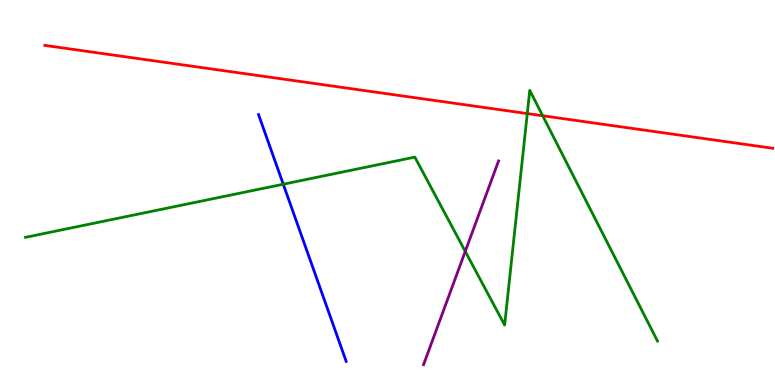[{'lines': ['blue', 'red'], 'intersections': []}, {'lines': ['green', 'red'], 'intersections': [{'x': 6.8, 'y': 7.05}, {'x': 7.0, 'y': 6.99}]}, {'lines': ['purple', 'red'], 'intersections': []}, {'lines': ['blue', 'green'], 'intersections': [{'x': 3.66, 'y': 5.21}]}, {'lines': ['blue', 'purple'], 'intersections': []}, {'lines': ['green', 'purple'], 'intersections': [{'x': 6.0, 'y': 3.47}]}]